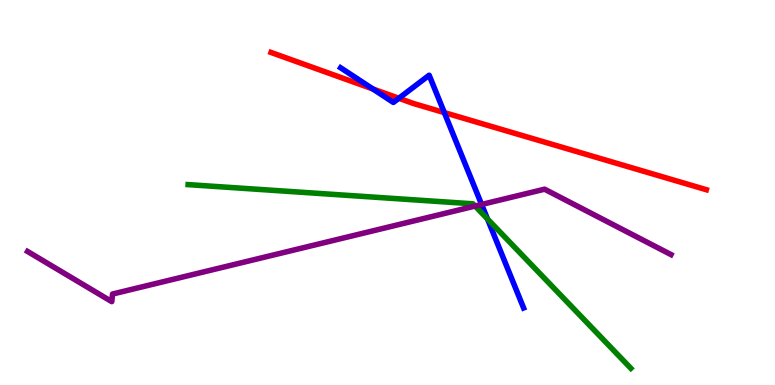[{'lines': ['blue', 'red'], 'intersections': [{'x': 4.81, 'y': 7.69}, {'x': 5.15, 'y': 7.45}, {'x': 5.73, 'y': 7.08}]}, {'lines': ['green', 'red'], 'intersections': []}, {'lines': ['purple', 'red'], 'intersections': []}, {'lines': ['blue', 'green'], 'intersections': [{'x': 6.29, 'y': 4.31}]}, {'lines': ['blue', 'purple'], 'intersections': [{'x': 6.21, 'y': 4.69}]}, {'lines': ['green', 'purple'], 'intersections': [{'x': 6.13, 'y': 4.65}]}]